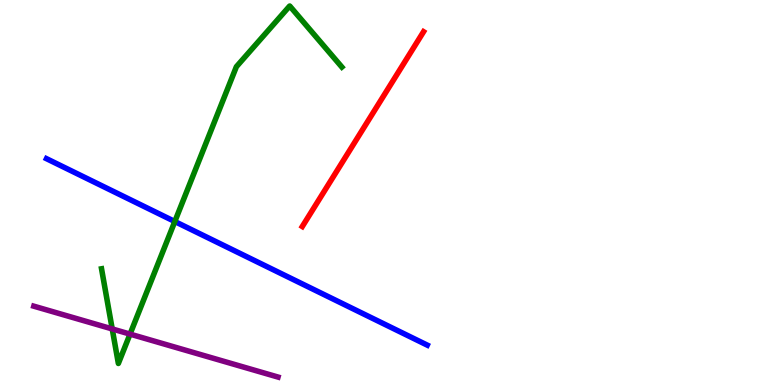[{'lines': ['blue', 'red'], 'intersections': []}, {'lines': ['green', 'red'], 'intersections': []}, {'lines': ['purple', 'red'], 'intersections': []}, {'lines': ['blue', 'green'], 'intersections': [{'x': 2.26, 'y': 4.25}]}, {'lines': ['blue', 'purple'], 'intersections': []}, {'lines': ['green', 'purple'], 'intersections': [{'x': 1.45, 'y': 1.46}, {'x': 1.68, 'y': 1.32}]}]